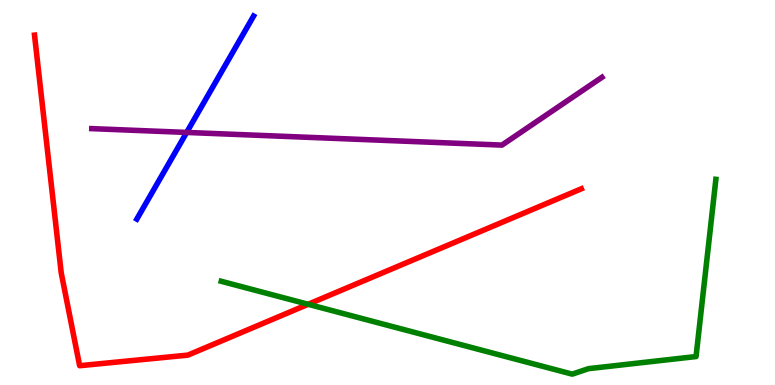[{'lines': ['blue', 'red'], 'intersections': []}, {'lines': ['green', 'red'], 'intersections': [{'x': 3.98, 'y': 2.1}]}, {'lines': ['purple', 'red'], 'intersections': []}, {'lines': ['blue', 'green'], 'intersections': []}, {'lines': ['blue', 'purple'], 'intersections': [{'x': 2.41, 'y': 6.56}]}, {'lines': ['green', 'purple'], 'intersections': []}]